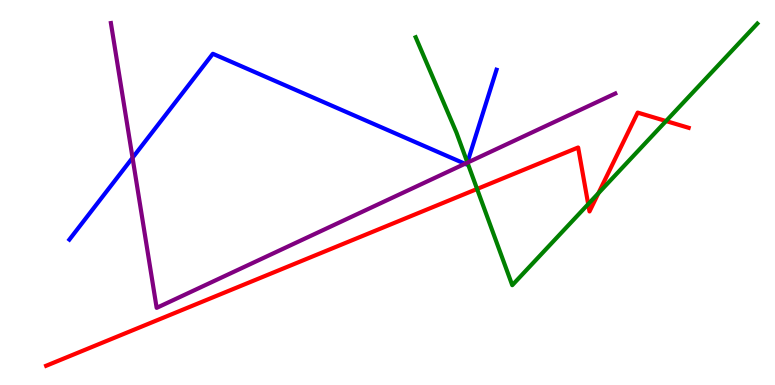[{'lines': ['blue', 'red'], 'intersections': []}, {'lines': ['green', 'red'], 'intersections': [{'x': 6.16, 'y': 5.09}, {'x': 7.59, 'y': 4.7}, {'x': 7.72, 'y': 4.98}, {'x': 8.59, 'y': 6.86}]}, {'lines': ['purple', 'red'], 'intersections': []}, {'lines': ['blue', 'green'], 'intersections': [{'x': 6.03, 'y': 5.78}]}, {'lines': ['blue', 'purple'], 'intersections': [{'x': 1.71, 'y': 5.9}, {'x': 6.0, 'y': 5.75}, {'x': 6.03, 'y': 5.77}]}, {'lines': ['green', 'purple'], 'intersections': [{'x': 6.03, 'y': 5.78}]}]